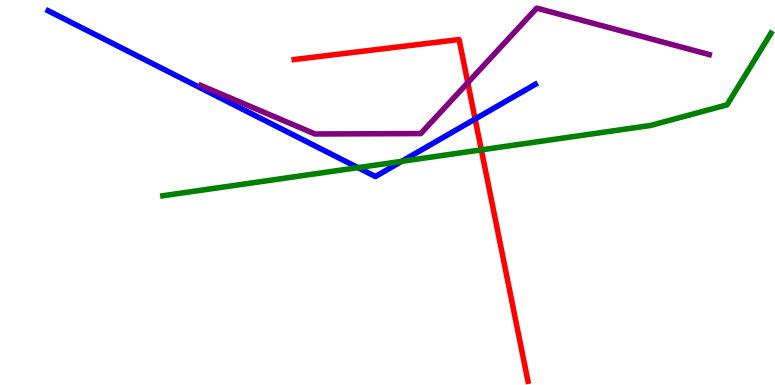[{'lines': ['blue', 'red'], 'intersections': [{'x': 6.13, 'y': 6.91}]}, {'lines': ['green', 'red'], 'intersections': [{'x': 6.21, 'y': 6.11}]}, {'lines': ['purple', 'red'], 'intersections': [{'x': 6.04, 'y': 7.85}]}, {'lines': ['blue', 'green'], 'intersections': [{'x': 4.62, 'y': 5.65}, {'x': 5.18, 'y': 5.81}]}, {'lines': ['blue', 'purple'], 'intersections': []}, {'lines': ['green', 'purple'], 'intersections': []}]